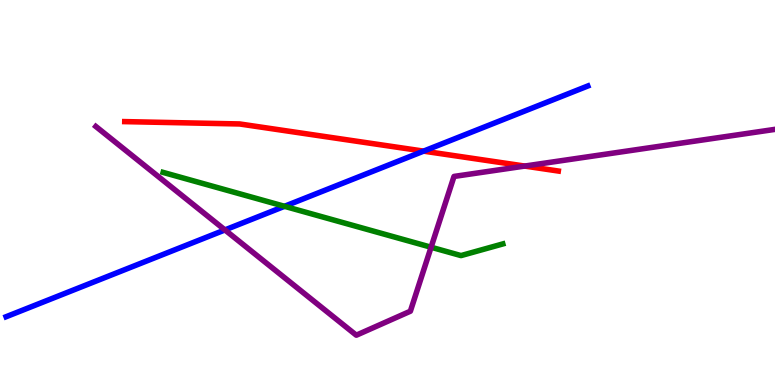[{'lines': ['blue', 'red'], 'intersections': [{'x': 5.47, 'y': 6.07}]}, {'lines': ['green', 'red'], 'intersections': []}, {'lines': ['purple', 'red'], 'intersections': [{'x': 6.77, 'y': 5.69}]}, {'lines': ['blue', 'green'], 'intersections': [{'x': 3.67, 'y': 4.64}]}, {'lines': ['blue', 'purple'], 'intersections': [{'x': 2.9, 'y': 4.03}]}, {'lines': ['green', 'purple'], 'intersections': [{'x': 5.56, 'y': 3.58}]}]